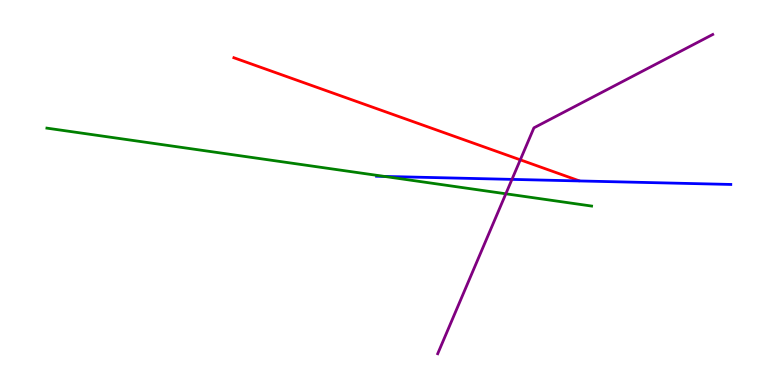[{'lines': ['blue', 'red'], 'intersections': []}, {'lines': ['green', 'red'], 'intersections': []}, {'lines': ['purple', 'red'], 'intersections': [{'x': 6.71, 'y': 5.85}]}, {'lines': ['blue', 'green'], 'intersections': [{'x': 4.96, 'y': 5.42}]}, {'lines': ['blue', 'purple'], 'intersections': [{'x': 6.61, 'y': 5.34}]}, {'lines': ['green', 'purple'], 'intersections': [{'x': 6.53, 'y': 4.97}]}]